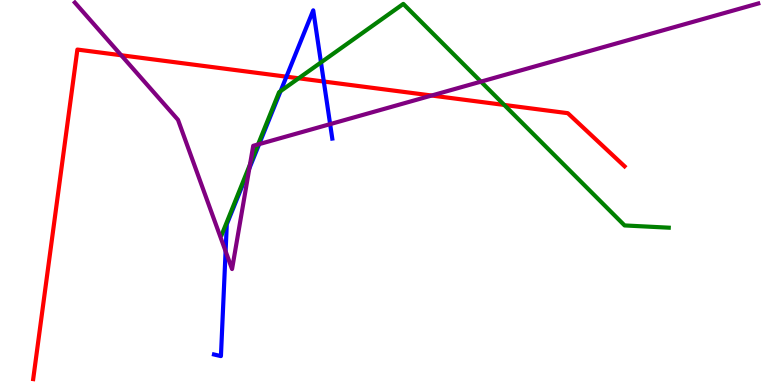[{'lines': ['blue', 'red'], 'intersections': [{'x': 3.7, 'y': 8.01}, {'x': 4.18, 'y': 7.88}]}, {'lines': ['green', 'red'], 'intersections': [{'x': 3.85, 'y': 7.97}, {'x': 6.51, 'y': 7.27}]}, {'lines': ['purple', 'red'], 'intersections': [{'x': 1.56, 'y': 8.56}, {'x': 5.57, 'y': 7.52}]}, {'lines': ['blue', 'green'], 'intersections': [{'x': 3.62, 'y': 7.63}, {'x': 4.14, 'y': 8.38}]}, {'lines': ['blue', 'purple'], 'intersections': [{'x': 2.91, 'y': 3.47}, {'x': 3.22, 'y': 5.62}, {'x': 3.34, 'y': 6.26}, {'x': 4.26, 'y': 6.78}]}, {'lines': ['green', 'purple'], 'intersections': [{'x': 3.23, 'y': 5.73}, {'x': 3.33, 'y': 6.25}, {'x': 6.21, 'y': 7.88}]}]